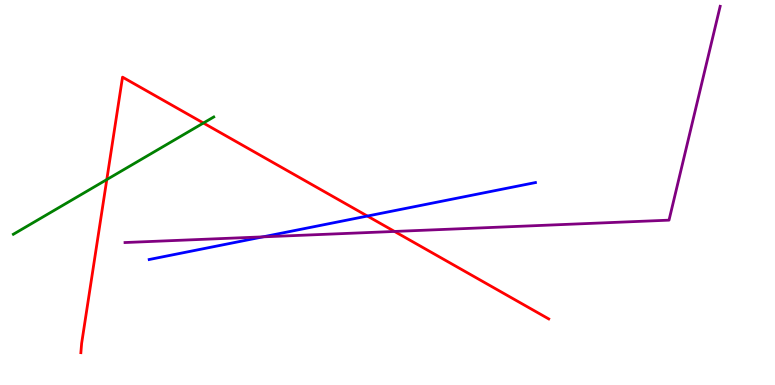[{'lines': ['blue', 'red'], 'intersections': [{'x': 4.74, 'y': 4.39}]}, {'lines': ['green', 'red'], 'intersections': [{'x': 1.38, 'y': 5.34}, {'x': 2.62, 'y': 6.8}]}, {'lines': ['purple', 'red'], 'intersections': [{'x': 5.09, 'y': 3.99}]}, {'lines': ['blue', 'green'], 'intersections': []}, {'lines': ['blue', 'purple'], 'intersections': [{'x': 3.39, 'y': 3.85}]}, {'lines': ['green', 'purple'], 'intersections': []}]